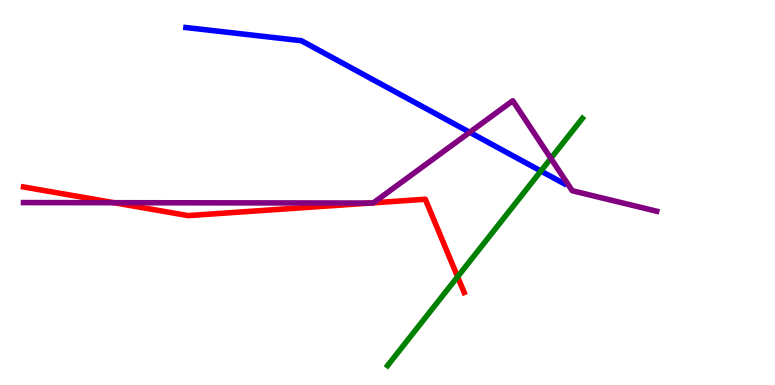[{'lines': ['blue', 'red'], 'intersections': []}, {'lines': ['green', 'red'], 'intersections': [{'x': 5.9, 'y': 2.81}]}, {'lines': ['purple', 'red'], 'intersections': [{'x': 1.47, 'y': 4.74}, {'x': 4.78, 'y': 4.73}, {'x': 4.82, 'y': 4.73}]}, {'lines': ['blue', 'green'], 'intersections': [{'x': 6.98, 'y': 5.56}]}, {'lines': ['blue', 'purple'], 'intersections': [{'x': 6.06, 'y': 6.56}]}, {'lines': ['green', 'purple'], 'intersections': [{'x': 7.11, 'y': 5.89}]}]